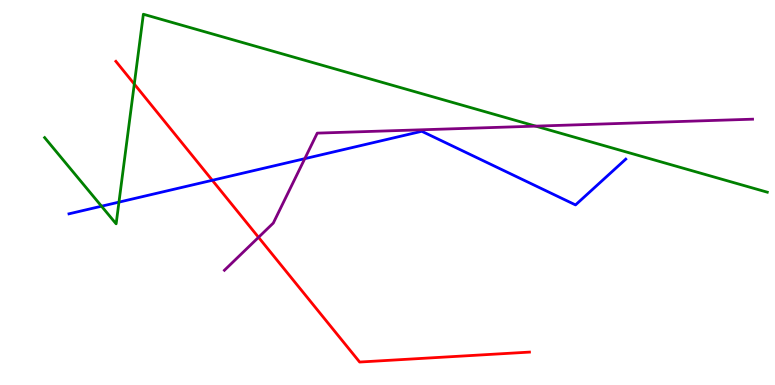[{'lines': ['blue', 'red'], 'intersections': [{'x': 2.74, 'y': 5.32}]}, {'lines': ['green', 'red'], 'intersections': [{'x': 1.73, 'y': 7.82}]}, {'lines': ['purple', 'red'], 'intersections': [{'x': 3.34, 'y': 3.84}]}, {'lines': ['blue', 'green'], 'intersections': [{'x': 1.31, 'y': 4.64}, {'x': 1.53, 'y': 4.75}]}, {'lines': ['blue', 'purple'], 'intersections': [{'x': 3.93, 'y': 5.88}]}, {'lines': ['green', 'purple'], 'intersections': [{'x': 6.91, 'y': 6.72}]}]